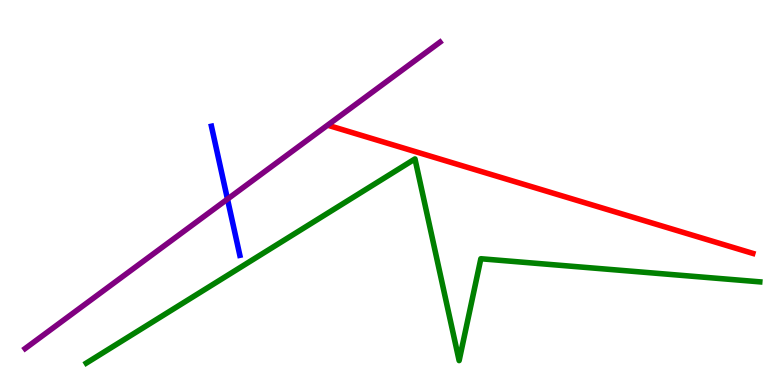[{'lines': ['blue', 'red'], 'intersections': []}, {'lines': ['green', 'red'], 'intersections': []}, {'lines': ['purple', 'red'], 'intersections': []}, {'lines': ['blue', 'green'], 'intersections': []}, {'lines': ['blue', 'purple'], 'intersections': [{'x': 2.94, 'y': 4.83}]}, {'lines': ['green', 'purple'], 'intersections': []}]